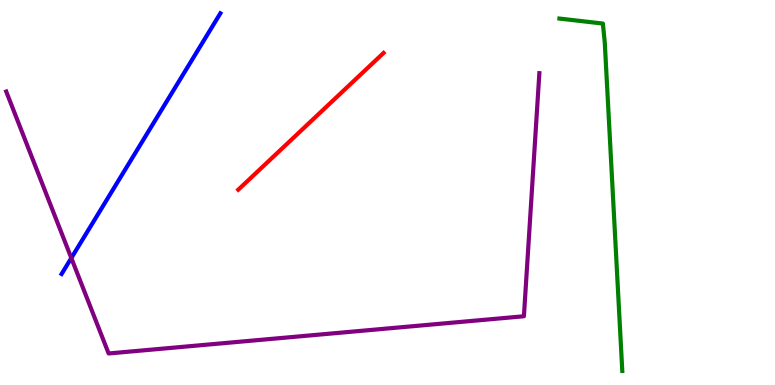[{'lines': ['blue', 'red'], 'intersections': []}, {'lines': ['green', 'red'], 'intersections': []}, {'lines': ['purple', 'red'], 'intersections': []}, {'lines': ['blue', 'green'], 'intersections': []}, {'lines': ['blue', 'purple'], 'intersections': [{'x': 0.92, 'y': 3.3}]}, {'lines': ['green', 'purple'], 'intersections': []}]